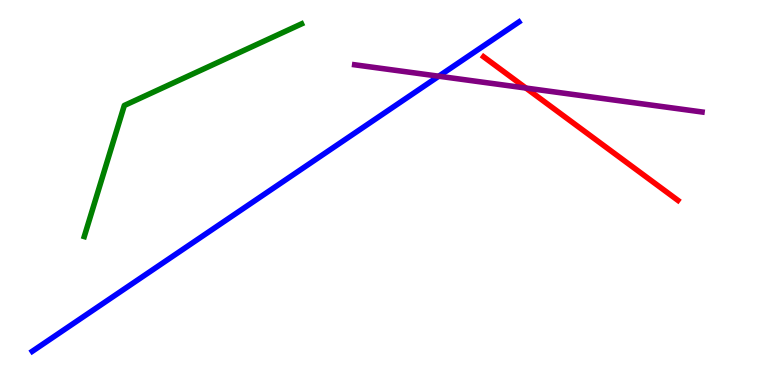[{'lines': ['blue', 'red'], 'intersections': []}, {'lines': ['green', 'red'], 'intersections': []}, {'lines': ['purple', 'red'], 'intersections': [{'x': 6.79, 'y': 7.71}]}, {'lines': ['blue', 'green'], 'intersections': []}, {'lines': ['blue', 'purple'], 'intersections': [{'x': 5.66, 'y': 8.02}]}, {'lines': ['green', 'purple'], 'intersections': []}]